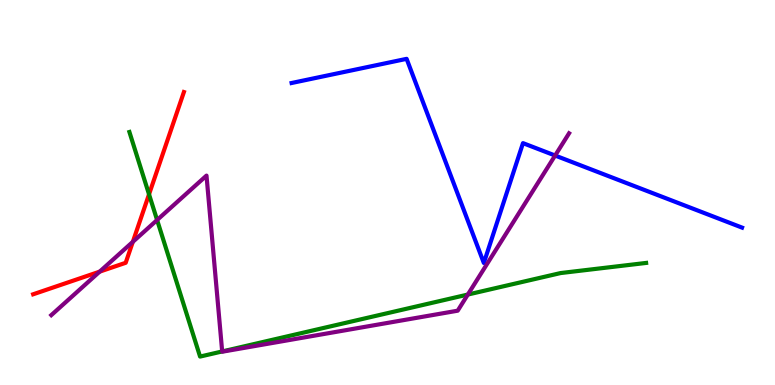[{'lines': ['blue', 'red'], 'intersections': []}, {'lines': ['green', 'red'], 'intersections': [{'x': 1.92, 'y': 4.95}]}, {'lines': ['purple', 'red'], 'intersections': [{'x': 1.29, 'y': 2.94}, {'x': 1.71, 'y': 3.72}]}, {'lines': ['blue', 'green'], 'intersections': []}, {'lines': ['blue', 'purple'], 'intersections': [{'x': 7.16, 'y': 5.96}]}, {'lines': ['green', 'purple'], 'intersections': [{'x': 2.03, 'y': 4.29}, {'x': 2.87, 'y': 0.871}, {'x': 6.04, 'y': 2.35}]}]